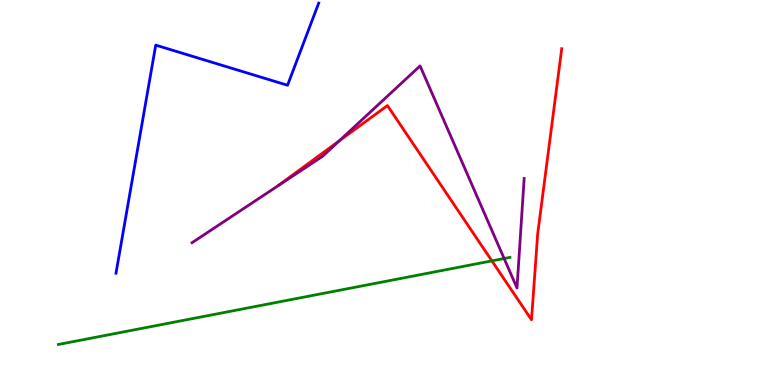[{'lines': ['blue', 'red'], 'intersections': []}, {'lines': ['green', 'red'], 'intersections': [{'x': 6.35, 'y': 3.22}]}, {'lines': ['purple', 'red'], 'intersections': [{'x': 4.38, 'y': 6.34}]}, {'lines': ['blue', 'green'], 'intersections': []}, {'lines': ['blue', 'purple'], 'intersections': []}, {'lines': ['green', 'purple'], 'intersections': [{'x': 6.51, 'y': 3.29}]}]